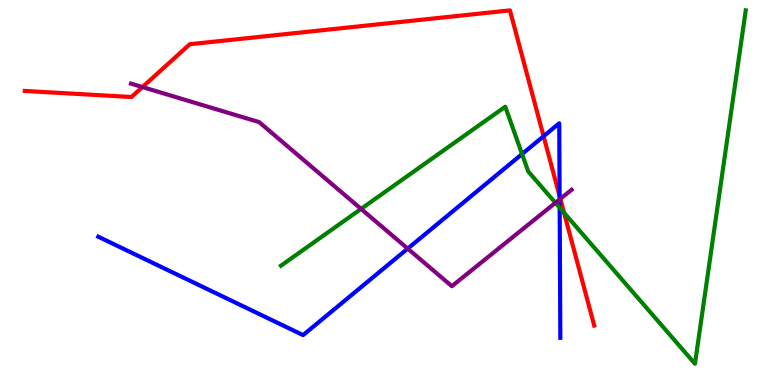[{'lines': ['blue', 'red'], 'intersections': [{'x': 7.01, 'y': 6.46}, {'x': 7.22, 'y': 4.91}]}, {'lines': ['green', 'red'], 'intersections': [{'x': 7.28, 'y': 4.47}]}, {'lines': ['purple', 'red'], 'intersections': [{'x': 1.84, 'y': 7.74}, {'x': 7.23, 'y': 4.84}]}, {'lines': ['blue', 'green'], 'intersections': [{'x': 6.74, 'y': 6.0}, {'x': 7.22, 'y': 4.6}]}, {'lines': ['blue', 'purple'], 'intersections': [{'x': 5.26, 'y': 3.54}, {'x': 7.22, 'y': 4.82}]}, {'lines': ['green', 'purple'], 'intersections': [{'x': 4.66, 'y': 4.57}, {'x': 7.17, 'y': 4.73}]}]